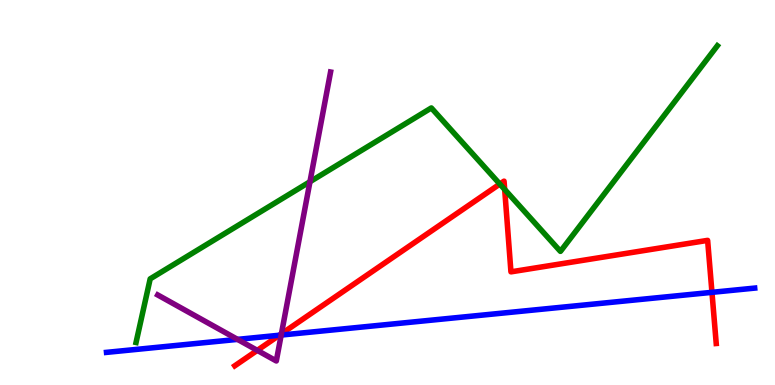[{'lines': ['blue', 'red'], 'intersections': [{'x': 3.6, 'y': 1.29}, {'x': 9.19, 'y': 2.41}]}, {'lines': ['green', 'red'], 'intersections': [{'x': 6.45, 'y': 5.22}, {'x': 6.51, 'y': 5.08}]}, {'lines': ['purple', 'red'], 'intersections': [{'x': 3.32, 'y': 0.9}, {'x': 3.63, 'y': 1.33}]}, {'lines': ['blue', 'green'], 'intersections': []}, {'lines': ['blue', 'purple'], 'intersections': [{'x': 3.07, 'y': 1.18}, {'x': 3.63, 'y': 1.3}]}, {'lines': ['green', 'purple'], 'intersections': [{'x': 4.0, 'y': 5.28}]}]